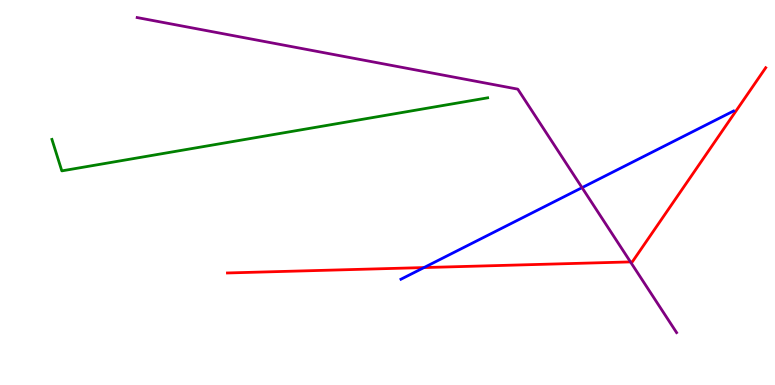[{'lines': ['blue', 'red'], 'intersections': [{'x': 5.47, 'y': 3.05}]}, {'lines': ['green', 'red'], 'intersections': []}, {'lines': ['purple', 'red'], 'intersections': [{'x': 8.14, 'y': 3.2}]}, {'lines': ['blue', 'green'], 'intersections': []}, {'lines': ['blue', 'purple'], 'intersections': [{'x': 7.51, 'y': 5.13}]}, {'lines': ['green', 'purple'], 'intersections': []}]